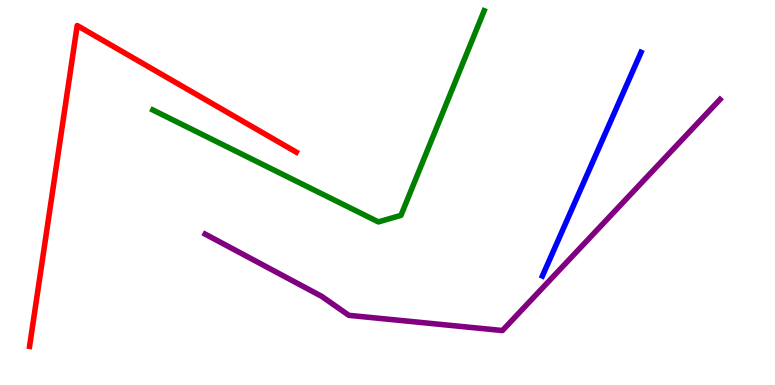[{'lines': ['blue', 'red'], 'intersections': []}, {'lines': ['green', 'red'], 'intersections': []}, {'lines': ['purple', 'red'], 'intersections': []}, {'lines': ['blue', 'green'], 'intersections': []}, {'lines': ['blue', 'purple'], 'intersections': []}, {'lines': ['green', 'purple'], 'intersections': []}]